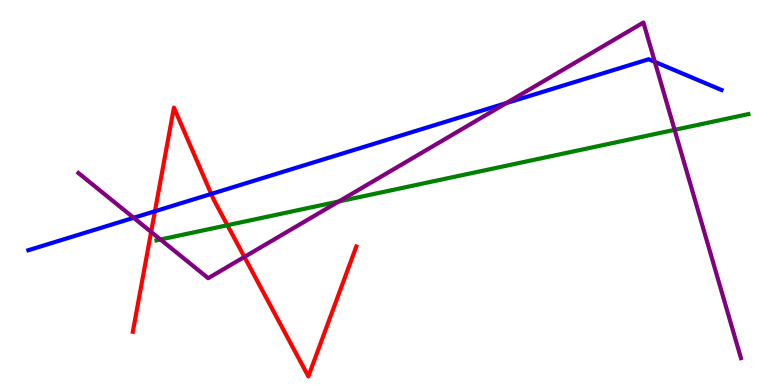[{'lines': ['blue', 'red'], 'intersections': [{'x': 2.0, 'y': 4.51}, {'x': 2.73, 'y': 4.96}]}, {'lines': ['green', 'red'], 'intersections': [{'x': 2.93, 'y': 4.15}]}, {'lines': ['purple', 'red'], 'intersections': [{'x': 1.95, 'y': 3.98}, {'x': 3.15, 'y': 3.33}]}, {'lines': ['blue', 'green'], 'intersections': []}, {'lines': ['blue', 'purple'], 'intersections': [{'x': 1.72, 'y': 4.34}, {'x': 6.53, 'y': 7.32}, {'x': 8.45, 'y': 8.39}]}, {'lines': ['green', 'purple'], 'intersections': [{'x': 2.07, 'y': 3.78}, {'x': 4.37, 'y': 4.77}, {'x': 8.7, 'y': 6.63}]}]